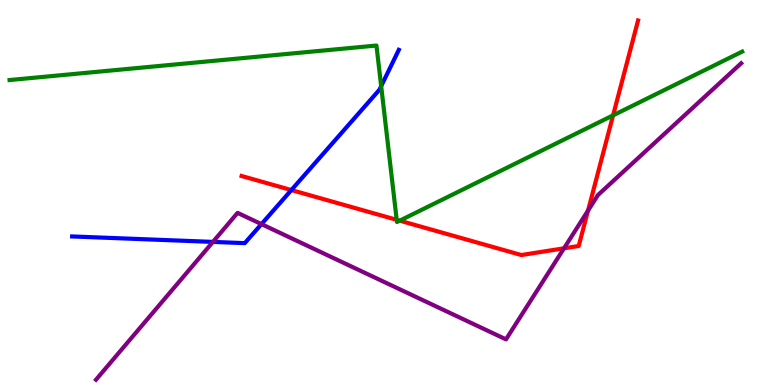[{'lines': ['blue', 'red'], 'intersections': [{'x': 3.76, 'y': 5.06}]}, {'lines': ['green', 'red'], 'intersections': [{'x': 5.12, 'y': 4.29}, {'x': 5.16, 'y': 4.27}, {'x': 7.91, 'y': 7.0}]}, {'lines': ['purple', 'red'], 'intersections': [{'x': 7.28, 'y': 3.55}, {'x': 7.59, 'y': 4.53}]}, {'lines': ['blue', 'green'], 'intersections': [{'x': 4.92, 'y': 7.76}]}, {'lines': ['blue', 'purple'], 'intersections': [{'x': 2.75, 'y': 3.72}, {'x': 3.37, 'y': 4.18}]}, {'lines': ['green', 'purple'], 'intersections': []}]